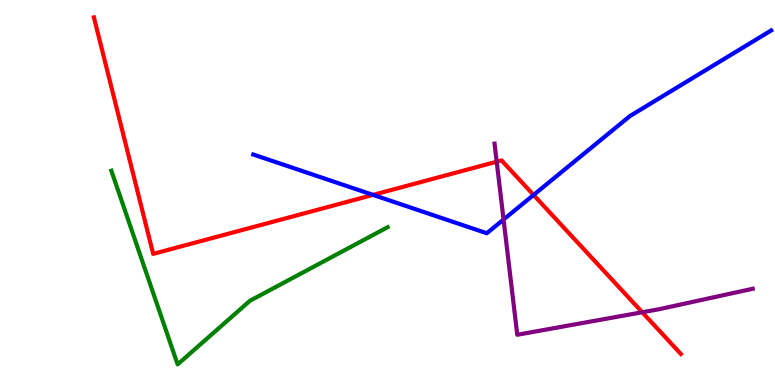[{'lines': ['blue', 'red'], 'intersections': [{'x': 4.81, 'y': 4.94}, {'x': 6.88, 'y': 4.94}]}, {'lines': ['green', 'red'], 'intersections': []}, {'lines': ['purple', 'red'], 'intersections': [{'x': 6.41, 'y': 5.8}, {'x': 8.29, 'y': 1.89}]}, {'lines': ['blue', 'green'], 'intersections': []}, {'lines': ['blue', 'purple'], 'intersections': [{'x': 6.5, 'y': 4.3}]}, {'lines': ['green', 'purple'], 'intersections': []}]